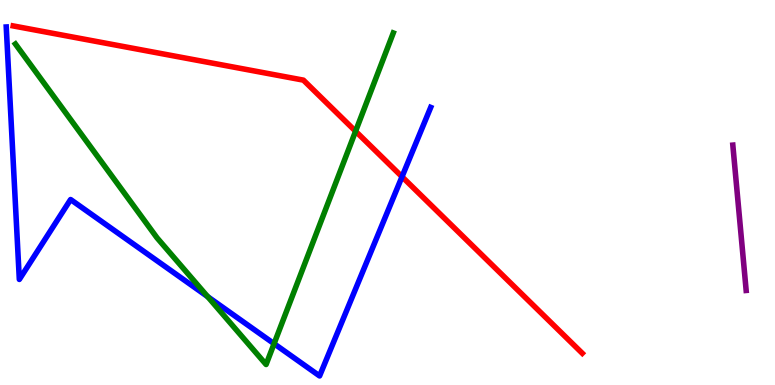[{'lines': ['blue', 'red'], 'intersections': [{'x': 5.19, 'y': 5.41}]}, {'lines': ['green', 'red'], 'intersections': [{'x': 4.59, 'y': 6.59}]}, {'lines': ['purple', 'red'], 'intersections': []}, {'lines': ['blue', 'green'], 'intersections': [{'x': 2.68, 'y': 2.3}, {'x': 3.54, 'y': 1.07}]}, {'lines': ['blue', 'purple'], 'intersections': []}, {'lines': ['green', 'purple'], 'intersections': []}]